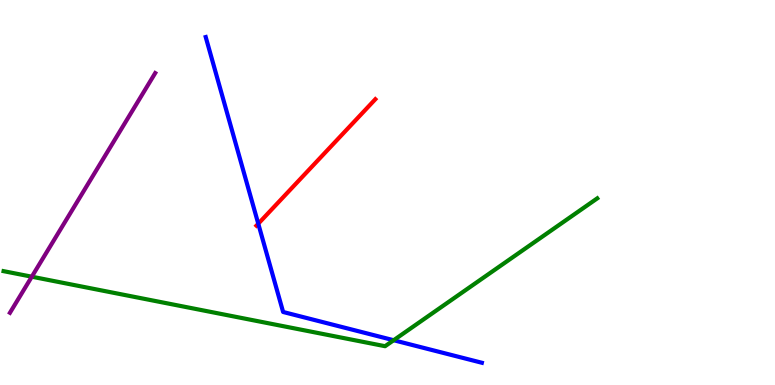[{'lines': ['blue', 'red'], 'intersections': [{'x': 3.33, 'y': 4.19}]}, {'lines': ['green', 'red'], 'intersections': []}, {'lines': ['purple', 'red'], 'intersections': []}, {'lines': ['blue', 'green'], 'intersections': [{'x': 5.08, 'y': 1.16}]}, {'lines': ['blue', 'purple'], 'intersections': []}, {'lines': ['green', 'purple'], 'intersections': [{'x': 0.41, 'y': 2.81}]}]